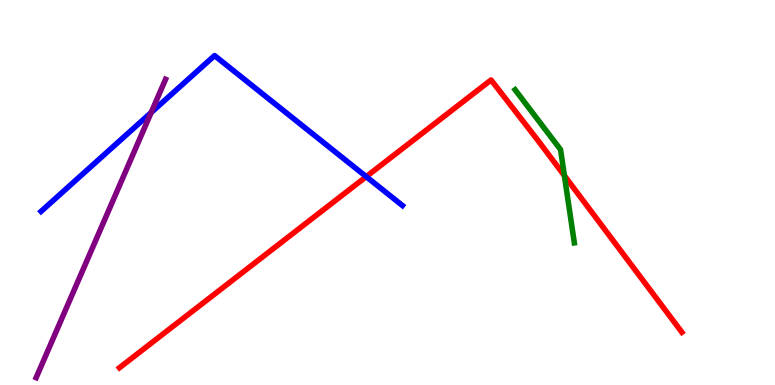[{'lines': ['blue', 'red'], 'intersections': [{'x': 4.73, 'y': 5.41}]}, {'lines': ['green', 'red'], 'intersections': [{'x': 7.28, 'y': 5.44}]}, {'lines': ['purple', 'red'], 'intersections': []}, {'lines': ['blue', 'green'], 'intersections': []}, {'lines': ['blue', 'purple'], 'intersections': [{'x': 1.95, 'y': 7.08}]}, {'lines': ['green', 'purple'], 'intersections': []}]